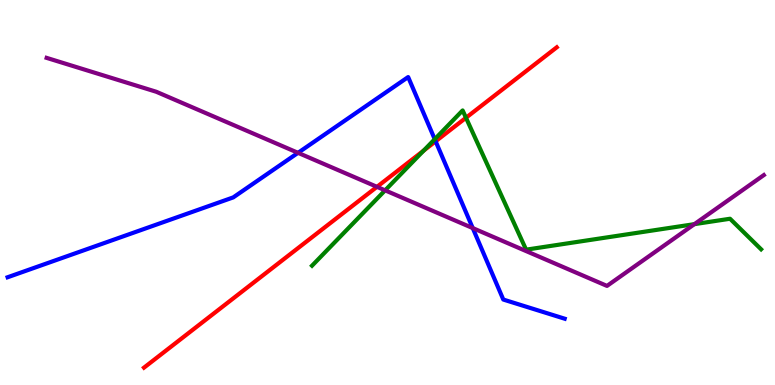[{'lines': ['blue', 'red'], 'intersections': [{'x': 5.62, 'y': 6.33}]}, {'lines': ['green', 'red'], 'intersections': [{'x': 5.47, 'y': 6.09}, {'x': 6.01, 'y': 6.94}]}, {'lines': ['purple', 'red'], 'intersections': [{'x': 4.86, 'y': 5.15}]}, {'lines': ['blue', 'green'], 'intersections': [{'x': 5.61, 'y': 6.38}]}, {'lines': ['blue', 'purple'], 'intersections': [{'x': 3.85, 'y': 6.03}, {'x': 6.1, 'y': 4.08}]}, {'lines': ['green', 'purple'], 'intersections': [{'x': 4.97, 'y': 5.06}, {'x': 8.96, 'y': 4.18}]}]